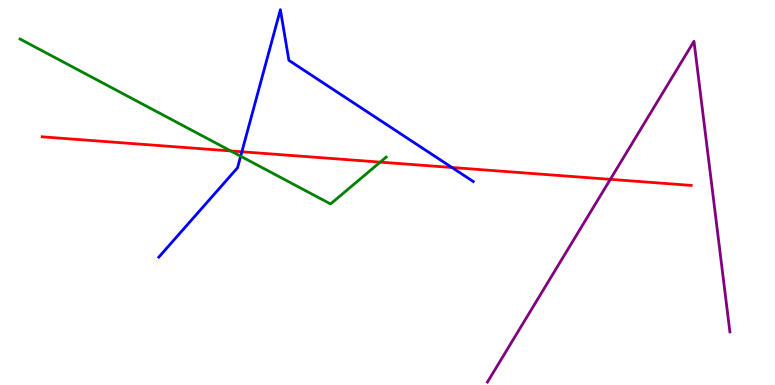[{'lines': ['blue', 'red'], 'intersections': [{'x': 3.12, 'y': 6.06}, {'x': 5.83, 'y': 5.65}]}, {'lines': ['green', 'red'], 'intersections': [{'x': 2.98, 'y': 6.08}, {'x': 4.91, 'y': 5.79}]}, {'lines': ['purple', 'red'], 'intersections': [{'x': 7.87, 'y': 5.34}]}, {'lines': ['blue', 'green'], 'intersections': [{'x': 3.11, 'y': 5.94}]}, {'lines': ['blue', 'purple'], 'intersections': []}, {'lines': ['green', 'purple'], 'intersections': []}]